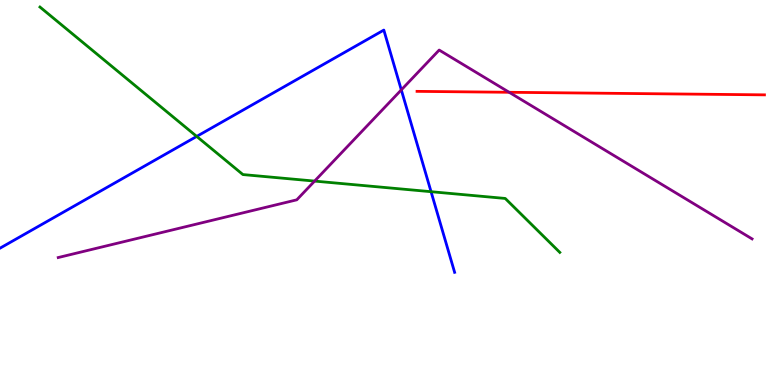[{'lines': ['blue', 'red'], 'intersections': []}, {'lines': ['green', 'red'], 'intersections': []}, {'lines': ['purple', 'red'], 'intersections': [{'x': 6.57, 'y': 7.6}]}, {'lines': ['blue', 'green'], 'intersections': [{'x': 2.54, 'y': 6.46}, {'x': 5.56, 'y': 5.02}]}, {'lines': ['blue', 'purple'], 'intersections': [{'x': 5.18, 'y': 7.67}]}, {'lines': ['green', 'purple'], 'intersections': [{'x': 4.06, 'y': 5.3}]}]